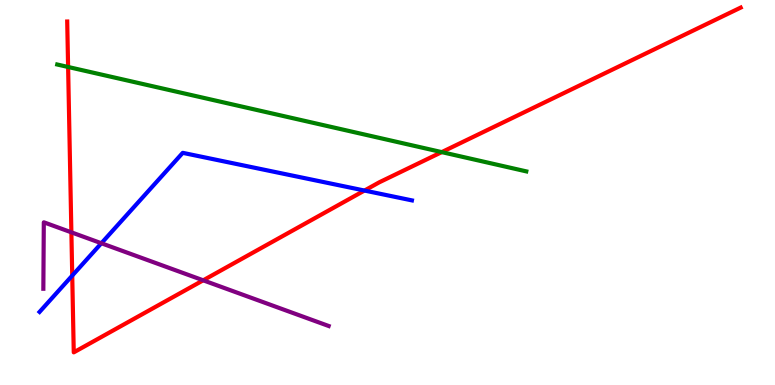[{'lines': ['blue', 'red'], 'intersections': [{'x': 0.932, 'y': 2.84}, {'x': 4.7, 'y': 5.05}]}, {'lines': ['green', 'red'], 'intersections': [{'x': 0.879, 'y': 8.26}, {'x': 5.7, 'y': 6.05}]}, {'lines': ['purple', 'red'], 'intersections': [{'x': 0.921, 'y': 3.97}, {'x': 2.62, 'y': 2.72}]}, {'lines': ['blue', 'green'], 'intersections': []}, {'lines': ['blue', 'purple'], 'intersections': [{'x': 1.31, 'y': 3.68}]}, {'lines': ['green', 'purple'], 'intersections': []}]